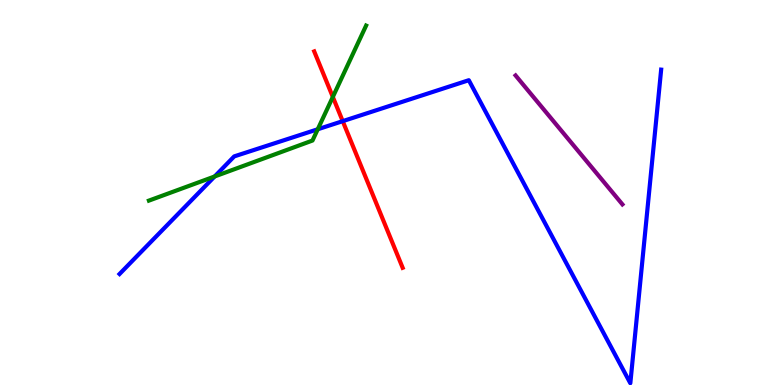[{'lines': ['blue', 'red'], 'intersections': [{'x': 4.42, 'y': 6.85}]}, {'lines': ['green', 'red'], 'intersections': [{'x': 4.29, 'y': 7.48}]}, {'lines': ['purple', 'red'], 'intersections': []}, {'lines': ['blue', 'green'], 'intersections': [{'x': 2.77, 'y': 5.42}, {'x': 4.1, 'y': 6.64}]}, {'lines': ['blue', 'purple'], 'intersections': []}, {'lines': ['green', 'purple'], 'intersections': []}]